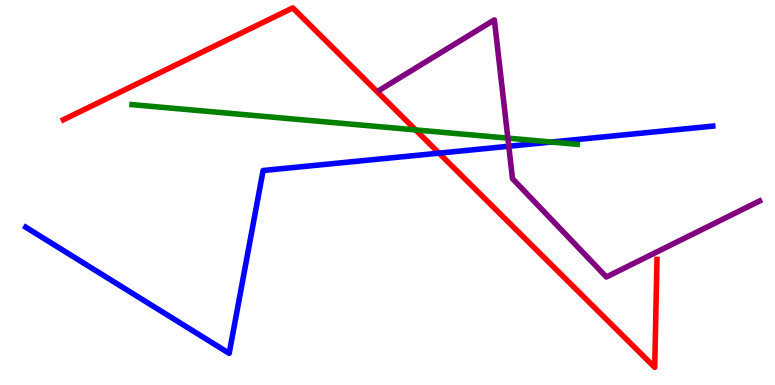[{'lines': ['blue', 'red'], 'intersections': [{'x': 5.66, 'y': 6.02}]}, {'lines': ['green', 'red'], 'intersections': [{'x': 5.36, 'y': 6.63}]}, {'lines': ['purple', 'red'], 'intersections': []}, {'lines': ['blue', 'green'], 'intersections': [{'x': 7.12, 'y': 6.31}]}, {'lines': ['blue', 'purple'], 'intersections': [{'x': 6.57, 'y': 6.2}]}, {'lines': ['green', 'purple'], 'intersections': [{'x': 6.55, 'y': 6.41}]}]